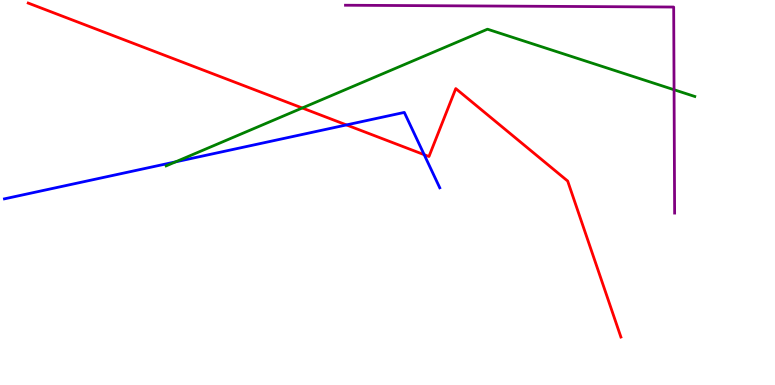[{'lines': ['blue', 'red'], 'intersections': [{'x': 4.47, 'y': 6.76}, {'x': 5.47, 'y': 5.98}]}, {'lines': ['green', 'red'], 'intersections': [{'x': 3.9, 'y': 7.19}]}, {'lines': ['purple', 'red'], 'intersections': []}, {'lines': ['blue', 'green'], 'intersections': [{'x': 2.27, 'y': 5.8}]}, {'lines': ['blue', 'purple'], 'intersections': []}, {'lines': ['green', 'purple'], 'intersections': [{'x': 8.7, 'y': 7.67}]}]